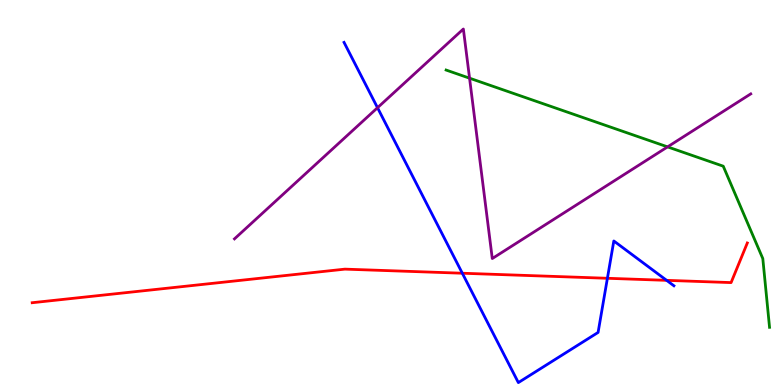[{'lines': ['blue', 'red'], 'intersections': [{'x': 5.97, 'y': 2.9}, {'x': 7.84, 'y': 2.77}, {'x': 8.6, 'y': 2.72}]}, {'lines': ['green', 'red'], 'intersections': []}, {'lines': ['purple', 'red'], 'intersections': []}, {'lines': ['blue', 'green'], 'intersections': []}, {'lines': ['blue', 'purple'], 'intersections': [{'x': 4.87, 'y': 7.2}]}, {'lines': ['green', 'purple'], 'intersections': [{'x': 6.06, 'y': 7.97}, {'x': 8.61, 'y': 6.19}]}]